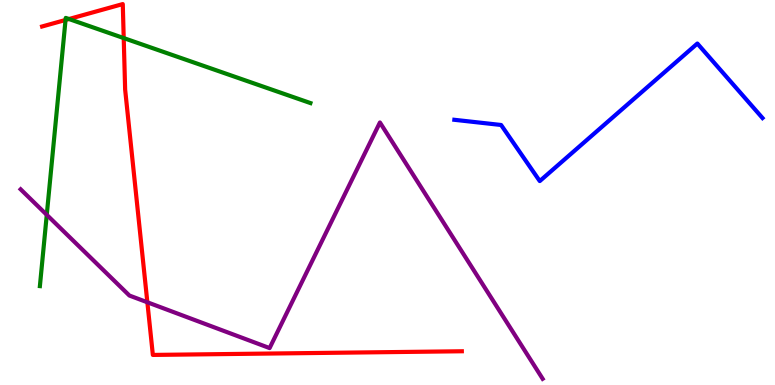[{'lines': ['blue', 'red'], 'intersections': []}, {'lines': ['green', 'red'], 'intersections': [{'x': 0.846, 'y': 9.48}, {'x': 0.89, 'y': 9.51}, {'x': 1.6, 'y': 9.01}]}, {'lines': ['purple', 'red'], 'intersections': [{'x': 1.9, 'y': 2.15}]}, {'lines': ['blue', 'green'], 'intersections': []}, {'lines': ['blue', 'purple'], 'intersections': []}, {'lines': ['green', 'purple'], 'intersections': [{'x': 0.603, 'y': 4.42}]}]